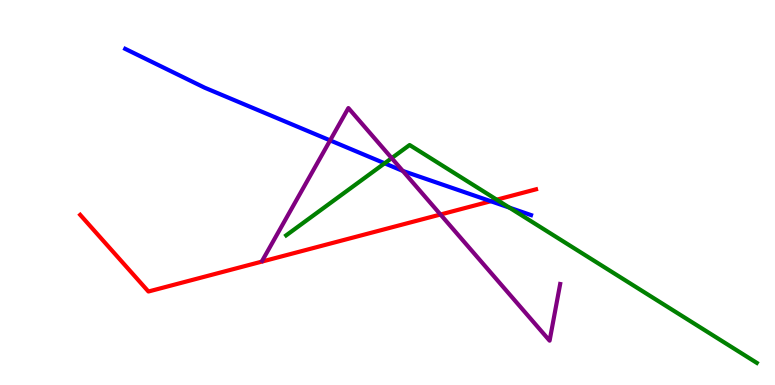[{'lines': ['blue', 'red'], 'intersections': [{'x': 6.33, 'y': 4.77}]}, {'lines': ['green', 'red'], 'intersections': [{'x': 6.41, 'y': 4.81}]}, {'lines': ['purple', 'red'], 'intersections': [{'x': 5.68, 'y': 4.43}]}, {'lines': ['blue', 'green'], 'intersections': [{'x': 4.96, 'y': 5.76}, {'x': 6.57, 'y': 4.61}]}, {'lines': ['blue', 'purple'], 'intersections': [{'x': 4.26, 'y': 6.35}, {'x': 5.2, 'y': 5.56}]}, {'lines': ['green', 'purple'], 'intersections': [{'x': 5.05, 'y': 5.89}]}]